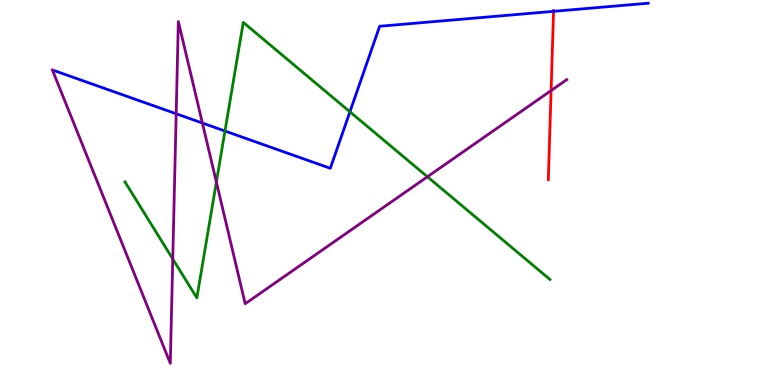[{'lines': ['blue', 'red'], 'intersections': [{'x': 7.14, 'y': 9.71}]}, {'lines': ['green', 'red'], 'intersections': []}, {'lines': ['purple', 'red'], 'intersections': [{'x': 7.11, 'y': 7.65}]}, {'lines': ['blue', 'green'], 'intersections': [{'x': 2.9, 'y': 6.6}, {'x': 4.52, 'y': 7.1}]}, {'lines': ['blue', 'purple'], 'intersections': [{'x': 2.27, 'y': 7.05}, {'x': 2.61, 'y': 6.8}]}, {'lines': ['green', 'purple'], 'intersections': [{'x': 2.23, 'y': 3.27}, {'x': 2.79, 'y': 5.27}, {'x': 5.52, 'y': 5.41}]}]